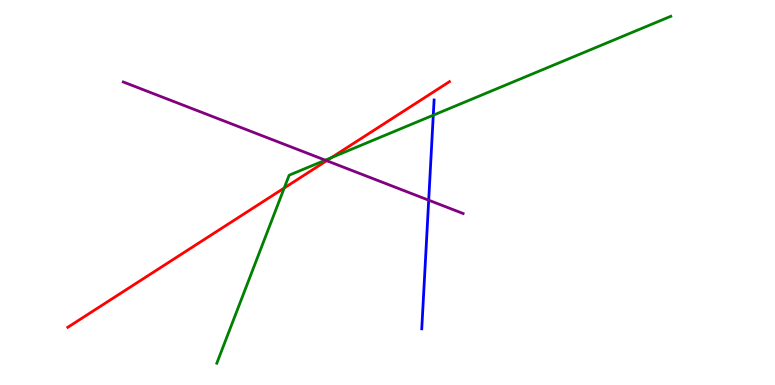[{'lines': ['blue', 'red'], 'intersections': []}, {'lines': ['green', 'red'], 'intersections': [{'x': 3.67, 'y': 5.12}, {'x': 4.28, 'y': 5.91}]}, {'lines': ['purple', 'red'], 'intersections': [{'x': 4.22, 'y': 5.83}]}, {'lines': ['blue', 'green'], 'intersections': [{'x': 5.59, 'y': 7.01}]}, {'lines': ['blue', 'purple'], 'intersections': [{'x': 5.53, 'y': 4.8}]}, {'lines': ['green', 'purple'], 'intersections': [{'x': 4.2, 'y': 5.84}]}]